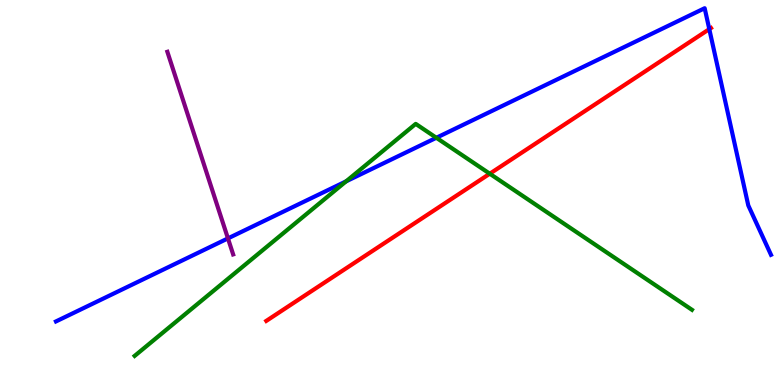[{'lines': ['blue', 'red'], 'intersections': [{'x': 9.15, 'y': 9.24}]}, {'lines': ['green', 'red'], 'intersections': [{'x': 6.32, 'y': 5.49}]}, {'lines': ['purple', 'red'], 'intersections': []}, {'lines': ['blue', 'green'], 'intersections': [{'x': 4.47, 'y': 5.29}, {'x': 5.63, 'y': 6.42}]}, {'lines': ['blue', 'purple'], 'intersections': [{'x': 2.94, 'y': 3.81}]}, {'lines': ['green', 'purple'], 'intersections': []}]